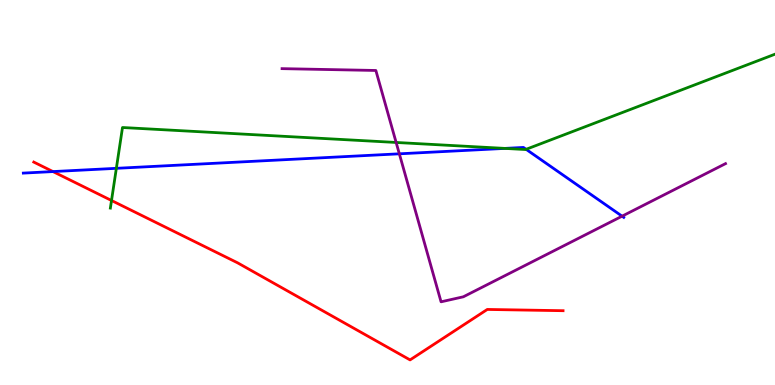[{'lines': ['blue', 'red'], 'intersections': [{'x': 0.684, 'y': 5.54}]}, {'lines': ['green', 'red'], 'intersections': [{'x': 1.44, 'y': 4.79}]}, {'lines': ['purple', 'red'], 'intersections': []}, {'lines': ['blue', 'green'], 'intersections': [{'x': 1.5, 'y': 5.63}, {'x': 6.51, 'y': 6.15}, {'x': 6.79, 'y': 6.12}]}, {'lines': ['blue', 'purple'], 'intersections': [{'x': 5.15, 'y': 6.0}, {'x': 8.03, 'y': 4.38}]}, {'lines': ['green', 'purple'], 'intersections': [{'x': 5.11, 'y': 6.3}]}]